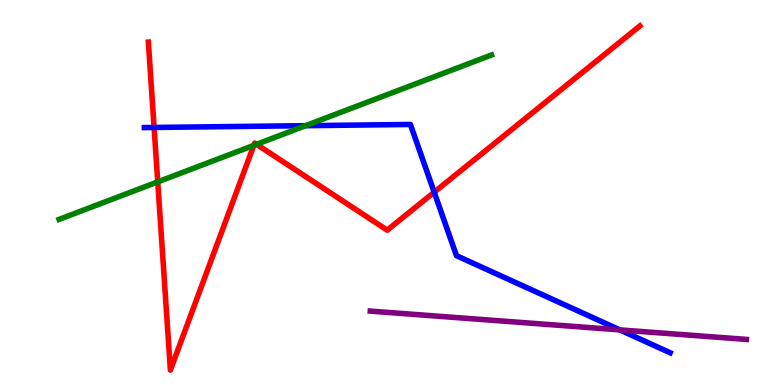[{'lines': ['blue', 'red'], 'intersections': [{'x': 1.99, 'y': 6.69}, {'x': 5.6, 'y': 5.01}]}, {'lines': ['green', 'red'], 'intersections': [{'x': 2.04, 'y': 5.28}, {'x': 3.27, 'y': 6.22}, {'x': 3.31, 'y': 6.25}]}, {'lines': ['purple', 'red'], 'intersections': []}, {'lines': ['blue', 'green'], 'intersections': [{'x': 3.94, 'y': 6.74}]}, {'lines': ['blue', 'purple'], 'intersections': [{'x': 8.0, 'y': 1.43}]}, {'lines': ['green', 'purple'], 'intersections': []}]